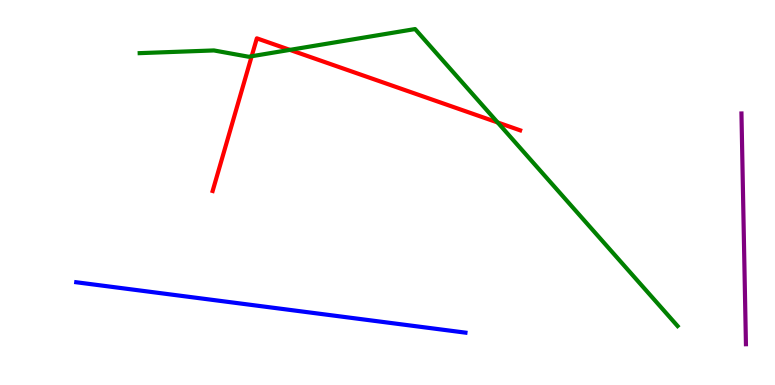[{'lines': ['blue', 'red'], 'intersections': []}, {'lines': ['green', 'red'], 'intersections': [{'x': 3.25, 'y': 8.54}, {'x': 3.74, 'y': 8.7}, {'x': 6.42, 'y': 6.82}]}, {'lines': ['purple', 'red'], 'intersections': []}, {'lines': ['blue', 'green'], 'intersections': []}, {'lines': ['blue', 'purple'], 'intersections': []}, {'lines': ['green', 'purple'], 'intersections': []}]